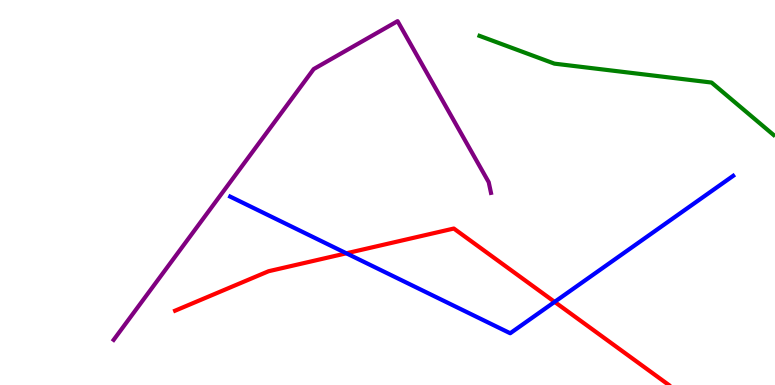[{'lines': ['blue', 'red'], 'intersections': [{'x': 4.47, 'y': 3.42}, {'x': 7.16, 'y': 2.16}]}, {'lines': ['green', 'red'], 'intersections': []}, {'lines': ['purple', 'red'], 'intersections': []}, {'lines': ['blue', 'green'], 'intersections': []}, {'lines': ['blue', 'purple'], 'intersections': []}, {'lines': ['green', 'purple'], 'intersections': []}]